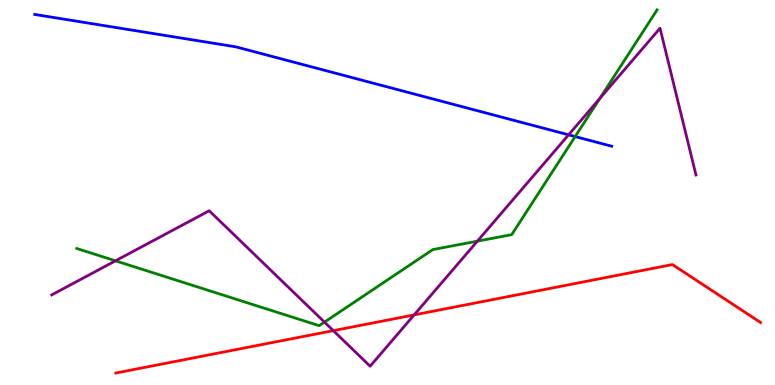[{'lines': ['blue', 'red'], 'intersections': []}, {'lines': ['green', 'red'], 'intersections': []}, {'lines': ['purple', 'red'], 'intersections': [{'x': 4.3, 'y': 1.41}, {'x': 5.34, 'y': 1.82}]}, {'lines': ['blue', 'green'], 'intersections': [{'x': 7.42, 'y': 6.45}]}, {'lines': ['blue', 'purple'], 'intersections': [{'x': 7.34, 'y': 6.5}]}, {'lines': ['green', 'purple'], 'intersections': [{'x': 1.49, 'y': 3.23}, {'x': 4.19, 'y': 1.63}, {'x': 6.16, 'y': 3.74}, {'x': 7.74, 'y': 7.45}]}]